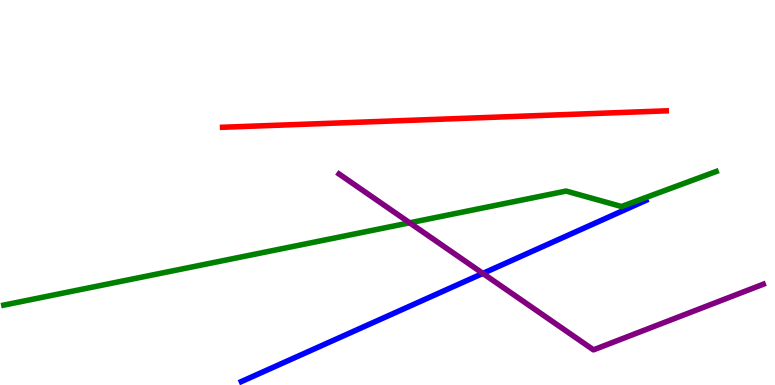[{'lines': ['blue', 'red'], 'intersections': []}, {'lines': ['green', 'red'], 'intersections': []}, {'lines': ['purple', 'red'], 'intersections': []}, {'lines': ['blue', 'green'], 'intersections': []}, {'lines': ['blue', 'purple'], 'intersections': [{'x': 6.23, 'y': 2.9}]}, {'lines': ['green', 'purple'], 'intersections': [{'x': 5.29, 'y': 4.21}]}]